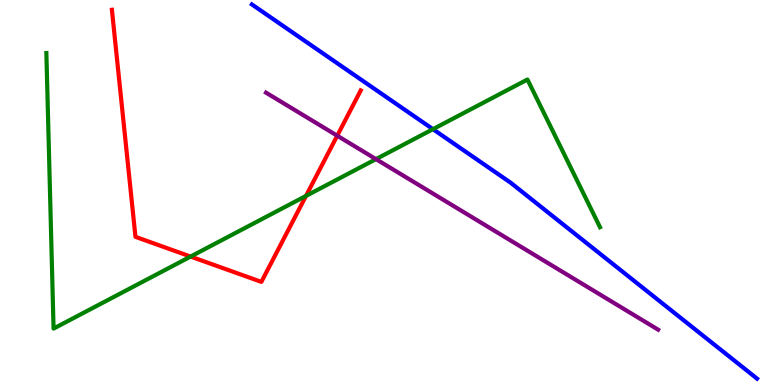[{'lines': ['blue', 'red'], 'intersections': []}, {'lines': ['green', 'red'], 'intersections': [{'x': 2.46, 'y': 3.34}, {'x': 3.95, 'y': 4.91}]}, {'lines': ['purple', 'red'], 'intersections': [{'x': 4.35, 'y': 6.48}]}, {'lines': ['blue', 'green'], 'intersections': [{'x': 5.59, 'y': 6.64}]}, {'lines': ['blue', 'purple'], 'intersections': []}, {'lines': ['green', 'purple'], 'intersections': [{'x': 4.85, 'y': 5.87}]}]